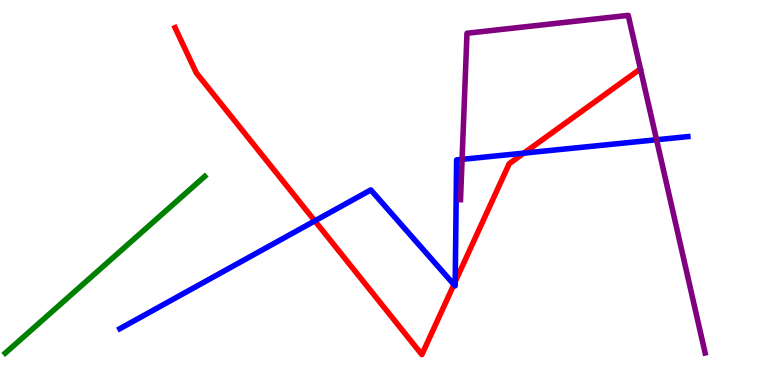[{'lines': ['blue', 'red'], 'intersections': [{'x': 4.06, 'y': 4.26}, {'x': 5.86, 'y': 2.61}, {'x': 5.87, 'y': 2.68}, {'x': 6.76, 'y': 6.02}]}, {'lines': ['green', 'red'], 'intersections': []}, {'lines': ['purple', 'red'], 'intersections': []}, {'lines': ['blue', 'green'], 'intersections': []}, {'lines': ['blue', 'purple'], 'intersections': [{'x': 5.96, 'y': 5.86}, {'x': 8.47, 'y': 6.37}]}, {'lines': ['green', 'purple'], 'intersections': []}]